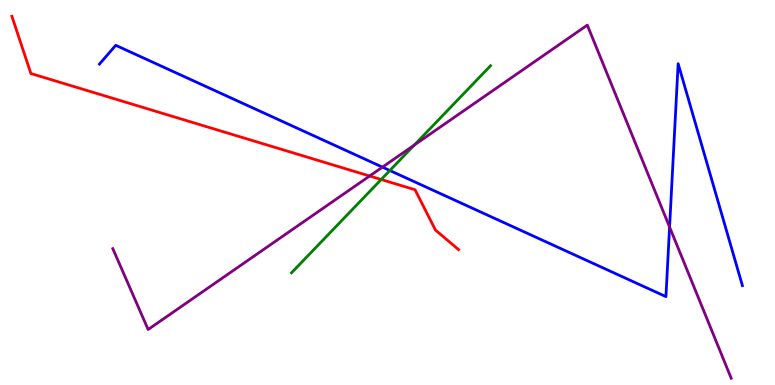[{'lines': ['blue', 'red'], 'intersections': []}, {'lines': ['green', 'red'], 'intersections': [{'x': 4.92, 'y': 5.34}]}, {'lines': ['purple', 'red'], 'intersections': [{'x': 4.77, 'y': 5.43}]}, {'lines': ['blue', 'green'], 'intersections': [{'x': 5.03, 'y': 5.57}]}, {'lines': ['blue', 'purple'], 'intersections': [{'x': 4.93, 'y': 5.66}, {'x': 8.64, 'y': 4.1}]}, {'lines': ['green', 'purple'], 'intersections': [{'x': 5.35, 'y': 6.23}]}]